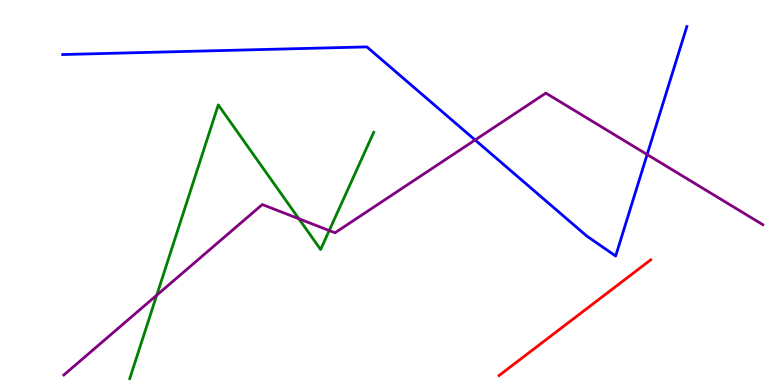[{'lines': ['blue', 'red'], 'intersections': []}, {'lines': ['green', 'red'], 'intersections': []}, {'lines': ['purple', 'red'], 'intersections': []}, {'lines': ['blue', 'green'], 'intersections': []}, {'lines': ['blue', 'purple'], 'intersections': [{'x': 6.13, 'y': 6.36}, {'x': 8.35, 'y': 5.99}]}, {'lines': ['green', 'purple'], 'intersections': [{'x': 2.02, 'y': 2.33}, {'x': 3.86, 'y': 4.32}, {'x': 4.25, 'y': 4.01}]}]